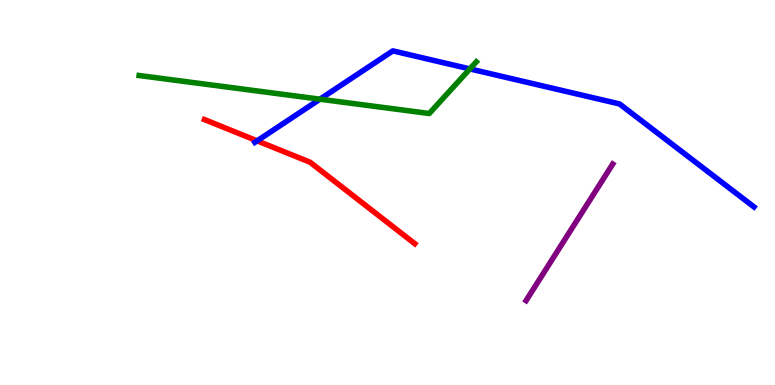[{'lines': ['blue', 'red'], 'intersections': [{'x': 3.32, 'y': 6.34}]}, {'lines': ['green', 'red'], 'intersections': []}, {'lines': ['purple', 'red'], 'intersections': []}, {'lines': ['blue', 'green'], 'intersections': [{'x': 4.13, 'y': 7.42}, {'x': 6.06, 'y': 8.21}]}, {'lines': ['blue', 'purple'], 'intersections': []}, {'lines': ['green', 'purple'], 'intersections': []}]